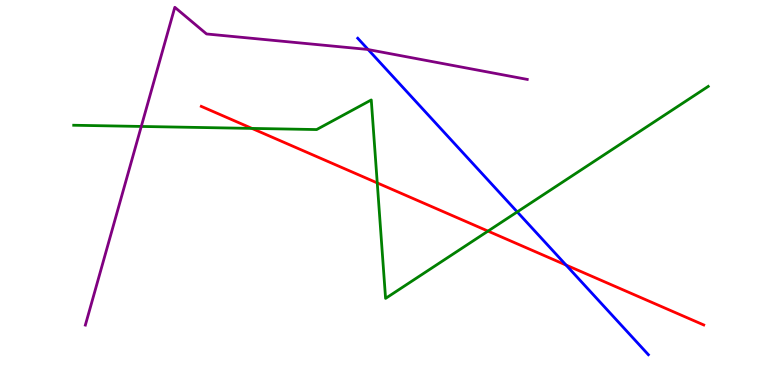[{'lines': ['blue', 'red'], 'intersections': [{'x': 7.3, 'y': 3.12}]}, {'lines': ['green', 'red'], 'intersections': [{'x': 3.25, 'y': 6.66}, {'x': 4.87, 'y': 5.25}, {'x': 6.3, 'y': 4.0}]}, {'lines': ['purple', 'red'], 'intersections': []}, {'lines': ['blue', 'green'], 'intersections': [{'x': 6.67, 'y': 4.5}]}, {'lines': ['blue', 'purple'], 'intersections': [{'x': 4.75, 'y': 8.71}]}, {'lines': ['green', 'purple'], 'intersections': [{'x': 1.82, 'y': 6.72}]}]